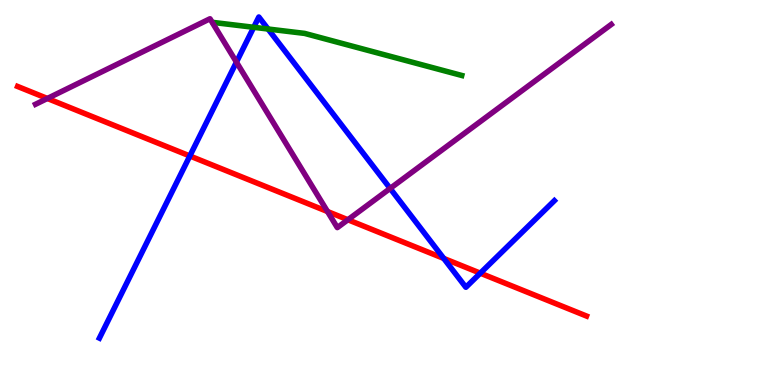[{'lines': ['blue', 'red'], 'intersections': [{'x': 2.45, 'y': 5.95}, {'x': 5.73, 'y': 3.29}, {'x': 6.2, 'y': 2.9}]}, {'lines': ['green', 'red'], 'intersections': []}, {'lines': ['purple', 'red'], 'intersections': [{'x': 0.611, 'y': 7.44}, {'x': 4.23, 'y': 4.51}, {'x': 4.49, 'y': 4.29}]}, {'lines': ['blue', 'green'], 'intersections': [{'x': 3.27, 'y': 9.29}, {'x': 3.46, 'y': 9.25}]}, {'lines': ['blue', 'purple'], 'intersections': [{'x': 3.05, 'y': 8.39}, {'x': 5.03, 'y': 5.11}]}, {'lines': ['green', 'purple'], 'intersections': []}]